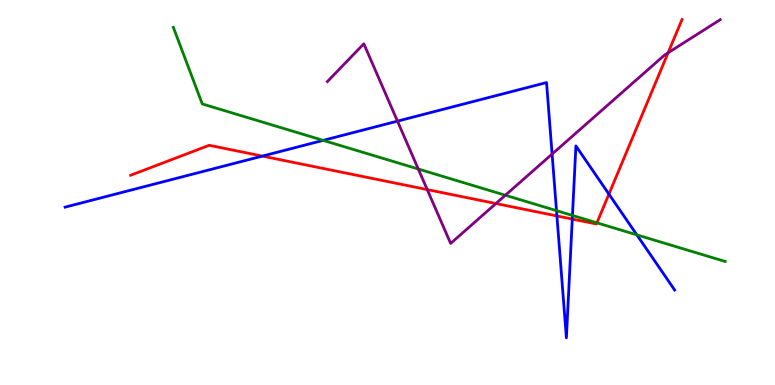[{'lines': ['blue', 'red'], 'intersections': [{'x': 3.39, 'y': 5.95}, {'x': 7.19, 'y': 4.39}, {'x': 7.38, 'y': 4.31}, {'x': 7.86, 'y': 4.96}]}, {'lines': ['green', 'red'], 'intersections': [{'x': 7.7, 'y': 4.21}]}, {'lines': ['purple', 'red'], 'intersections': [{'x': 5.51, 'y': 5.08}, {'x': 6.4, 'y': 4.71}, {'x': 8.62, 'y': 8.63}]}, {'lines': ['blue', 'green'], 'intersections': [{'x': 4.17, 'y': 6.35}, {'x': 7.18, 'y': 4.53}, {'x': 7.39, 'y': 4.4}, {'x': 8.22, 'y': 3.9}]}, {'lines': ['blue', 'purple'], 'intersections': [{'x': 5.13, 'y': 6.85}, {'x': 7.12, 'y': 6.0}]}, {'lines': ['green', 'purple'], 'intersections': [{'x': 5.4, 'y': 5.61}, {'x': 6.52, 'y': 4.93}]}]